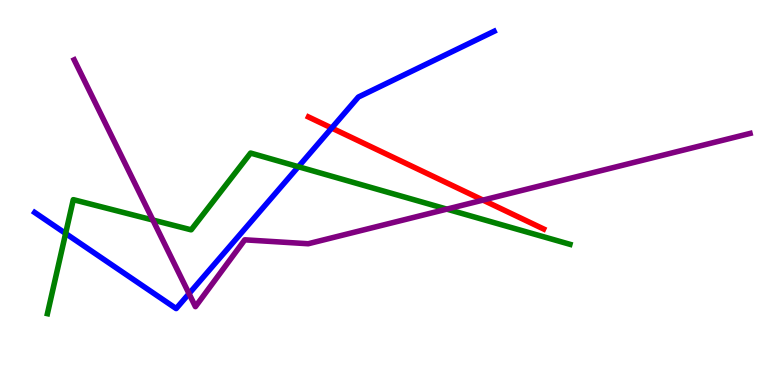[{'lines': ['blue', 'red'], 'intersections': [{'x': 4.28, 'y': 6.67}]}, {'lines': ['green', 'red'], 'intersections': []}, {'lines': ['purple', 'red'], 'intersections': [{'x': 6.23, 'y': 4.8}]}, {'lines': ['blue', 'green'], 'intersections': [{'x': 0.847, 'y': 3.94}, {'x': 3.85, 'y': 5.67}]}, {'lines': ['blue', 'purple'], 'intersections': [{'x': 2.44, 'y': 2.37}]}, {'lines': ['green', 'purple'], 'intersections': [{'x': 1.97, 'y': 4.29}, {'x': 5.77, 'y': 4.57}]}]